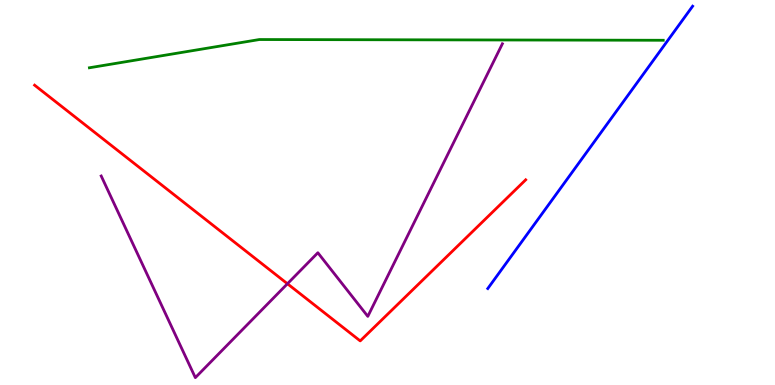[{'lines': ['blue', 'red'], 'intersections': []}, {'lines': ['green', 'red'], 'intersections': []}, {'lines': ['purple', 'red'], 'intersections': [{'x': 3.71, 'y': 2.63}]}, {'lines': ['blue', 'green'], 'intersections': []}, {'lines': ['blue', 'purple'], 'intersections': []}, {'lines': ['green', 'purple'], 'intersections': []}]